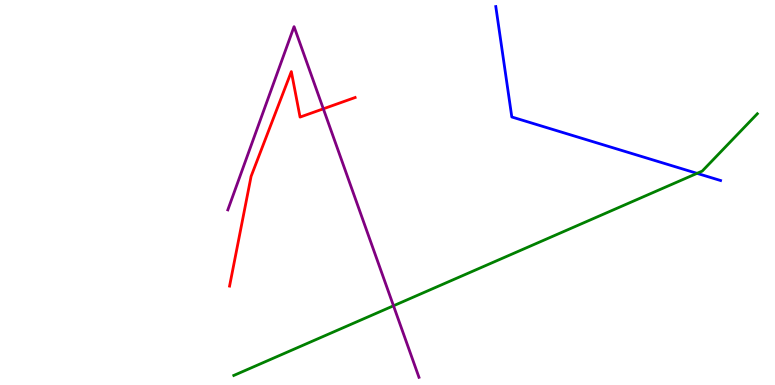[{'lines': ['blue', 'red'], 'intersections': []}, {'lines': ['green', 'red'], 'intersections': []}, {'lines': ['purple', 'red'], 'intersections': [{'x': 4.17, 'y': 7.17}]}, {'lines': ['blue', 'green'], 'intersections': [{'x': 8.99, 'y': 5.5}]}, {'lines': ['blue', 'purple'], 'intersections': []}, {'lines': ['green', 'purple'], 'intersections': [{'x': 5.08, 'y': 2.06}]}]